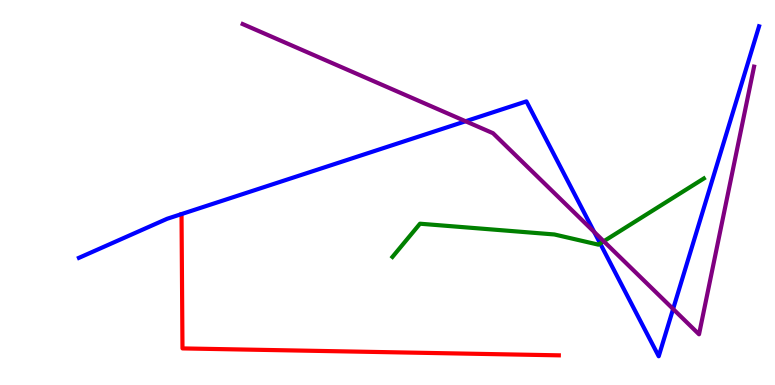[{'lines': ['blue', 'red'], 'intersections': []}, {'lines': ['green', 'red'], 'intersections': []}, {'lines': ['purple', 'red'], 'intersections': []}, {'lines': ['blue', 'green'], 'intersections': [{'x': 7.74, 'y': 3.68}]}, {'lines': ['blue', 'purple'], 'intersections': [{'x': 6.01, 'y': 6.85}, {'x': 7.67, 'y': 3.97}, {'x': 8.69, 'y': 1.97}]}, {'lines': ['green', 'purple'], 'intersections': [{'x': 7.79, 'y': 3.73}]}]